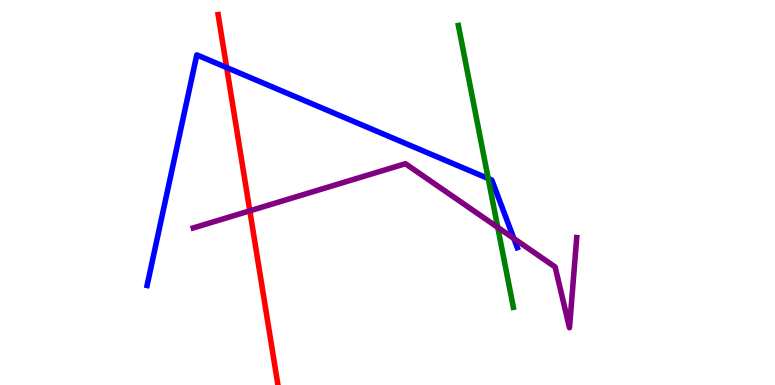[{'lines': ['blue', 'red'], 'intersections': [{'x': 2.92, 'y': 8.25}]}, {'lines': ['green', 'red'], 'intersections': []}, {'lines': ['purple', 'red'], 'intersections': [{'x': 3.22, 'y': 4.52}]}, {'lines': ['blue', 'green'], 'intersections': [{'x': 6.3, 'y': 5.36}]}, {'lines': ['blue', 'purple'], 'intersections': [{'x': 6.63, 'y': 3.81}]}, {'lines': ['green', 'purple'], 'intersections': [{'x': 6.42, 'y': 4.09}]}]